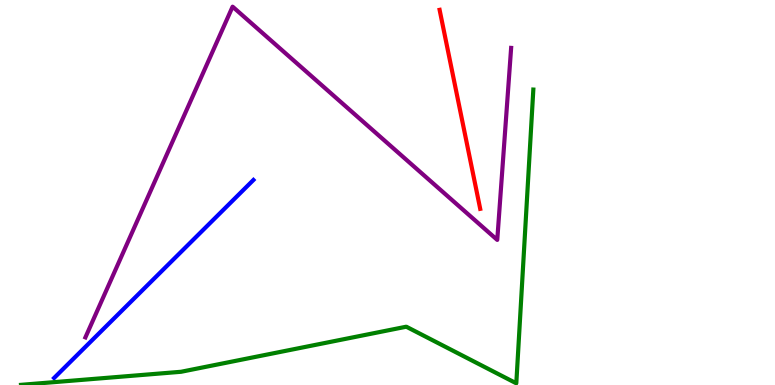[{'lines': ['blue', 'red'], 'intersections': []}, {'lines': ['green', 'red'], 'intersections': []}, {'lines': ['purple', 'red'], 'intersections': []}, {'lines': ['blue', 'green'], 'intersections': []}, {'lines': ['blue', 'purple'], 'intersections': []}, {'lines': ['green', 'purple'], 'intersections': []}]